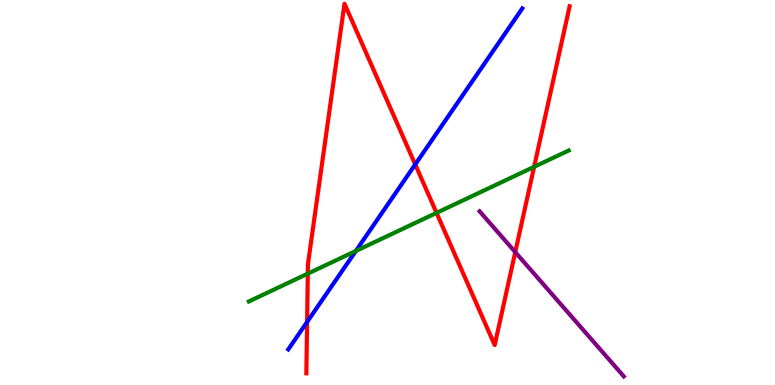[{'lines': ['blue', 'red'], 'intersections': [{'x': 3.96, 'y': 1.64}, {'x': 5.36, 'y': 5.73}]}, {'lines': ['green', 'red'], 'intersections': [{'x': 3.97, 'y': 2.89}, {'x': 5.63, 'y': 4.47}, {'x': 6.89, 'y': 5.67}]}, {'lines': ['purple', 'red'], 'intersections': [{'x': 6.65, 'y': 3.45}]}, {'lines': ['blue', 'green'], 'intersections': [{'x': 4.59, 'y': 3.48}]}, {'lines': ['blue', 'purple'], 'intersections': []}, {'lines': ['green', 'purple'], 'intersections': []}]